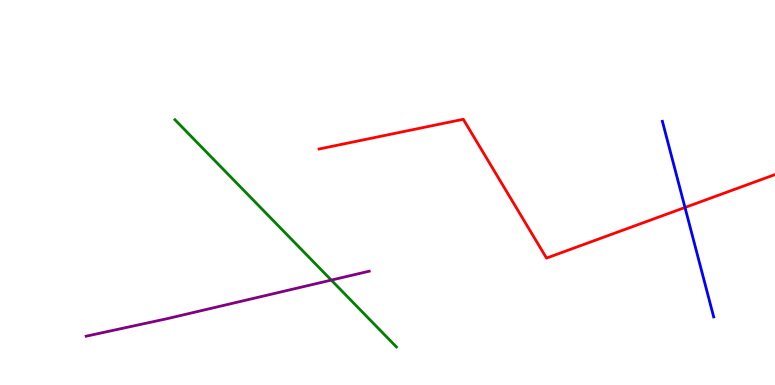[{'lines': ['blue', 'red'], 'intersections': [{'x': 8.84, 'y': 4.61}]}, {'lines': ['green', 'red'], 'intersections': []}, {'lines': ['purple', 'red'], 'intersections': []}, {'lines': ['blue', 'green'], 'intersections': []}, {'lines': ['blue', 'purple'], 'intersections': []}, {'lines': ['green', 'purple'], 'intersections': [{'x': 4.27, 'y': 2.72}]}]